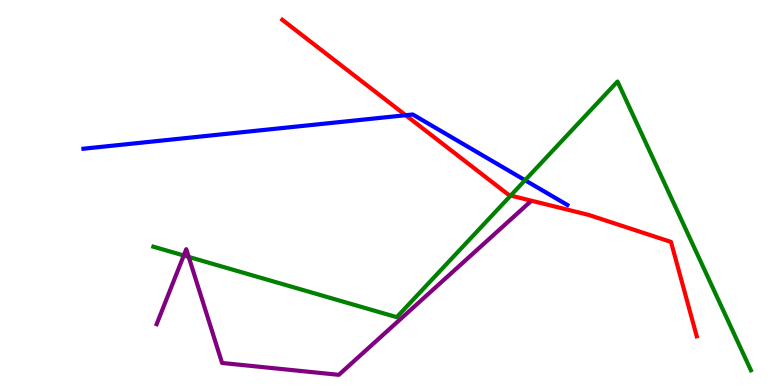[{'lines': ['blue', 'red'], 'intersections': [{'x': 5.23, 'y': 7.01}]}, {'lines': ['green', 'red'], 'intersections': [{'x': 6.59, 'y': 4.92}]}, {'lines': ['purple', 'red'], 'intersections': []}, {'lines': ['blue', 'green'], 'intersections': [{'x': 6.77, 'y': 5.32}]}, {'lines': ['blue', 'purple'], 'intersections': []}, {'lines': ['green', 'purple'], 'intersections': [{'x': 2.37, 'y': 3.36}, {'x': 2.43, 'y': 3.33}]}]